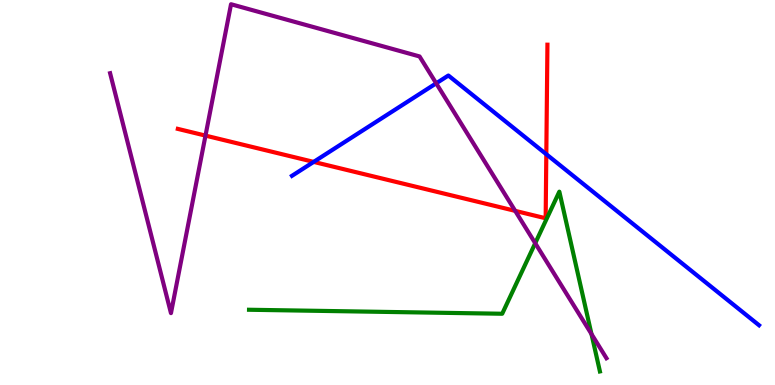[{'lines': ['blue', 'red'], 'intersections': [{'x': 4.05, 'y': 5.79}, {'x': 7.05, 'y': 5.99}]}, {'lines': ['green', 'red'], 'intersections': []}, {'lines': ['purple', 'red'], 'intersections': [{'x': 2.65, 'y': 6.48}, {'x': 6.65, 'y': 4.52}]}, {'lines': ['blue', 'green'], 'intersections': []}, {'lines': ['blue', 'purple'], 'intersections': [{'x': 5.63, 'y': 7.84}]}, {'lines': ['green', 'purple'], 'intersections': [{'x': 6.91, 'y': 3.68}, {'x': 7.63, 'y': 1.32}]}]